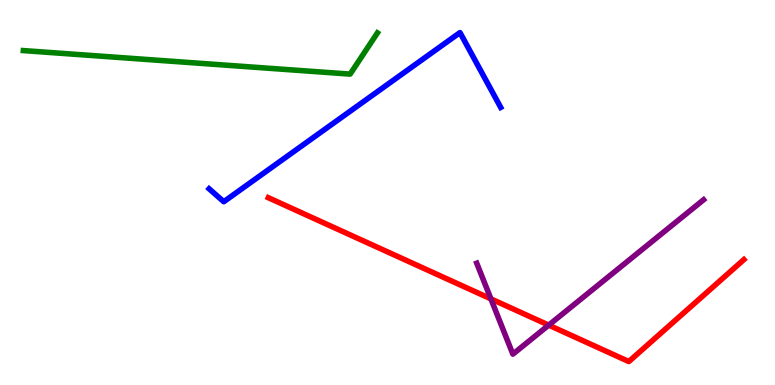[{'lines': ['blue', 'red'], 'intersections': []}, {'lines': ['green', 'red'], 'intersections': []}, {'lines': ['purple', 'red'], 'intersections': [{'x': 6.33, 'y': 2.24}, {'x': 7.08, 'y': 1.56}]}, {'lines': ['blue', 'green'], 'intersections': []}, {'lines': ['blue', 'purple'], 'intersections': []}, {'lines': ['green', 'purple'], 'intersections': []}]